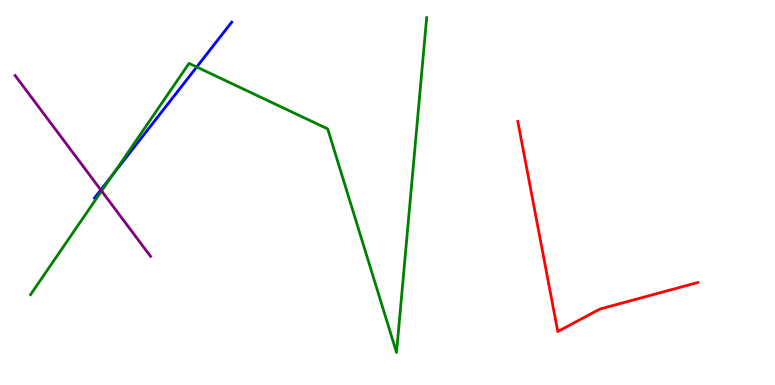[{'lines': ['blue', 'red'], 'intersections': []}, {'lines': ['green', 'red'], 'intersections': []}, {'lines': ['purple', 'red'], 'intersections': []}, {'lines': ['blue', 'green'], 'intersections': [{'x': 1.46, 'y': 5.47}, {'x': 2.54, 'y': 8.26}]}, {'lines': ['blue', 'purple'], 'intersections': [{'x': 1.3, 'y': 5.07}]}, {'lines': ['green', 'purple'], 'intersections': [{'x': 1.31, 'y': 5.04}]}]